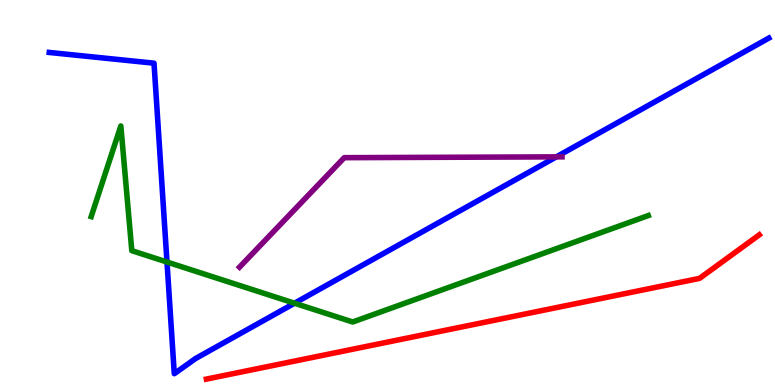[{'lines': ['blue', 'red'], 'intersections': []}, {'lines': ['green', 'red'], 'intersections': []}, {'lines': ['purple', 'red'], 'intersections': []}, {'lines': ['blue', 'green'], 'intersections': [{'x': 2.15, 'y': 3.19}, {'x': 3.8, 'y': 2.12}]}, {'lines': ['blue', 'purple'], 'intersections': [{'x': 7.18, 'y': 5.93}]}, {'lines': ['green', 'purple'], 'intersections': []}]